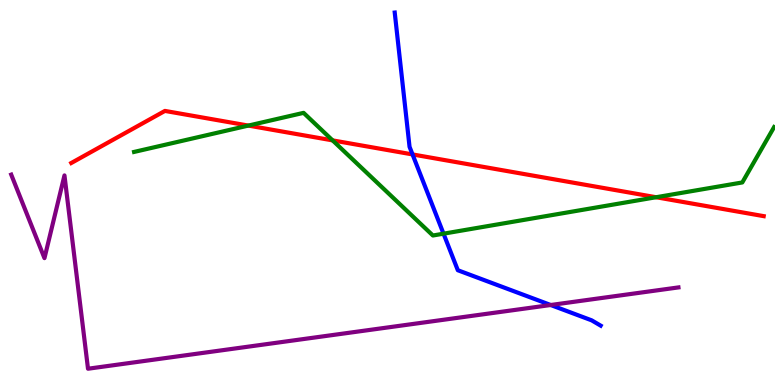[{'lines': ['blue', 'red'], 'intersections': [{'x': 5.32, 'y': 5.99}]}, {'lines': ['green', 'red'], 'intersections': [{'x': 3.2, 'y': 6.74}, {'x': 4.29, 'y': 6.35}, {'x': 8.47, 'y': 4.88}]}, {'lines': ['purple', 'red'], 'intersections': []}, {'lines': ['blue', 'green'], 'intersections': [{'x': 5.72, 'y': 3.93}]}, {'lines': ['blue', 'purple'], 'intersections': [{'x': 7.11, 'y': 2.08}]}, {'lines': ['green', 'purple'], 'intersections': []}]